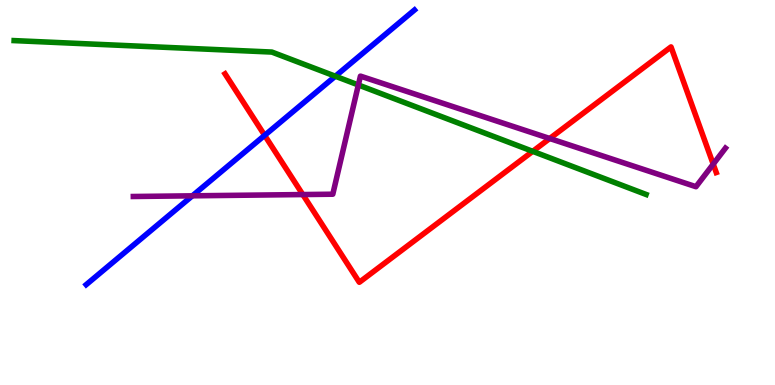[{'lines': ['blue', 'red'], 'intersections': [{'x': 3.41, 'y': 6.48}]}, {'lines': ['green', 'red'], 'intersections': [{'x': 6.87, 'y': 6.07}]}, {'lines': ['purple', 'red'], 'intersections': [{'x': 3.91, 'y': 4.95}, {'x': 7.09, 'y': 6.4}, {'x': 9.2, 'y': 5.74}]}, {'lines': ['blue', 'green'], 'intersections': [{'x': 4.33, 'y': 8.02}]}, {'lines': ['blue', 'purple'], 'intersections': [{'x': 2.48, 'y': 4.91}]}, {'lines': ['green', 'purple'], 'intersections': [{'x': 4.62, 'y': 7.79}]}]